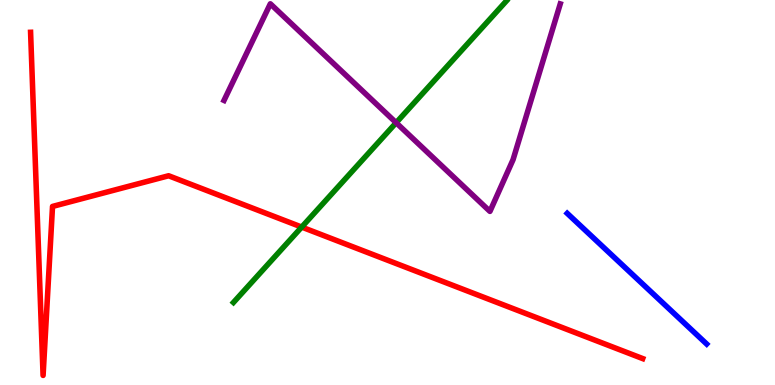[{'lines': ['blue', 'red'], 'intersections': []}, {'lines': ['green', 'red'], 'intersections': [{'x': 3.89, 'y': 4.1}]}, {'lines': ['purple', 'red'], 'intersections': []}, {'lines': ['blue', 'green'], 'intersections': []}, {'lines': ['blue', 'purple'], 'intersections': []}, {'lines': ['green', 'purple'], 'intersections': [{'x': 5.11, 'y': 6.81}]}]